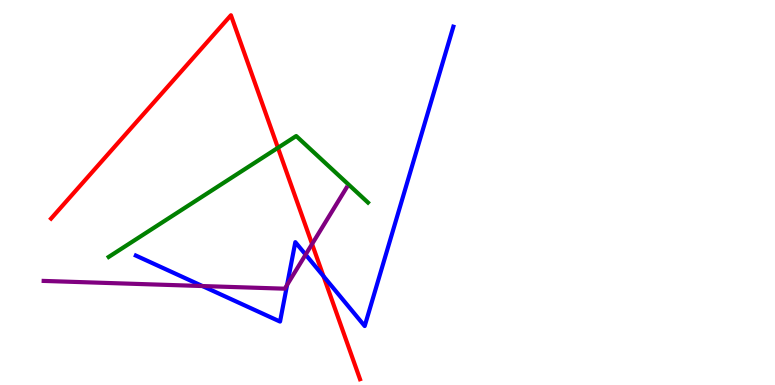[{'lines': ['blue', 'red'], 'intersections': [{'x': 4.17, 'y': 2.83}]}, {'lines': ['green', 'red'], 'intersections': [{'x': 3.59, 'y': 6.16}]}, {'lines': ['purple', 'red'], 'intersections': [{'x': 4.03, 'y': 3.66}]}, {'lines': ['blue', 'green'], 'intersections': []}, {'lines': ['blue', 'purple'], 'intersections': [{'x': 2.61, 'y': 2.57}, {'x': 3.7, 'y': 2.6}, {'x': 3.94, 'y': 3.39}]}, {'lines': ['green', 'purple'], 'intersections': []}]